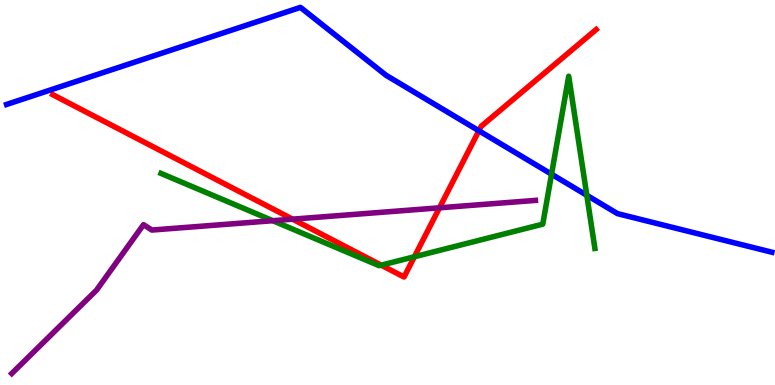[{'lines': ['blue', 'red'], 'intersections': [{'x': 6.18, 'y': 6.6}]}, {'lines': ['green', 'red'], 'intersections': [{'x': 4.92, 'y': 3.11}, {'x': 5.35, 'y': 3.33}]}, {'lines': ['purple', 'red'], 'intersections': [{'x': 3.78, 'y': 4.31}, {'x': 5.67, 'y': 4.6}]}, {'lines': ['blue', 'green'], 'intersections': [{'x': 7.12, 'y': 5.48}, {'x': 7.57, 'y': 4.93}]}, {'lines': ['blue', 'purple'], 'intersections': []}, {'lines': ['green', 'purple'], 'intersections': [{'x': 3.52, 'y': 4.27}]}]